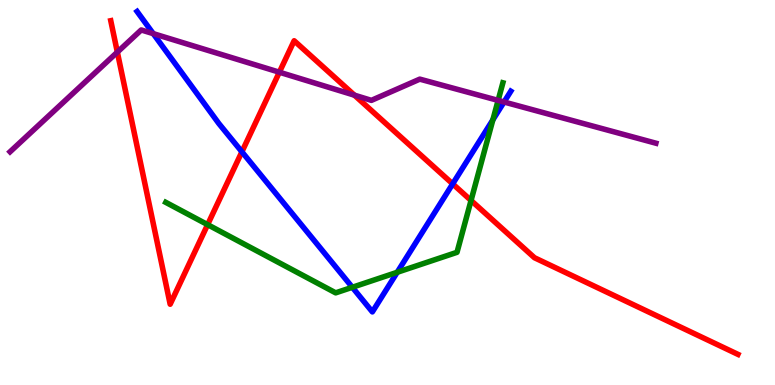[{'lines': ['blue', 'red'], 'intersections': [{'x': 3.12, 'y': 6.06}, {'x': 5.84, 'y': 5.22}]}, {'lines': ['green', 'red'], 'intersections': [{'x': 2.68, 'y': 4.17}, {'x': 6.08, 'y': 4.79}]}, {'lines': ['purple', 'red'], 'intersections': [{'x': 1.51, 'y': 8.65}, {'x': 3.6, 'y': 8.12}, {'x': 4.57, 'y': 7.53}]}, {'lines': ['blue', 'green'], 'intersections': [{'x': 4.55, 'y': 2.54}, {'x': 5.13, 'y': 2.93}, {'x': 6.36, 'y': 6.89}]}, {'lines': ['blue', 'purple'], 'intersections': [{'x': 1.98, 'y': 9.13}, {'x': 6.5, 'y': 7.35}]}, {'lines': ['green', 'purple'], 'intersections': [{'x': 6.43, 'y': 7.39}]}]